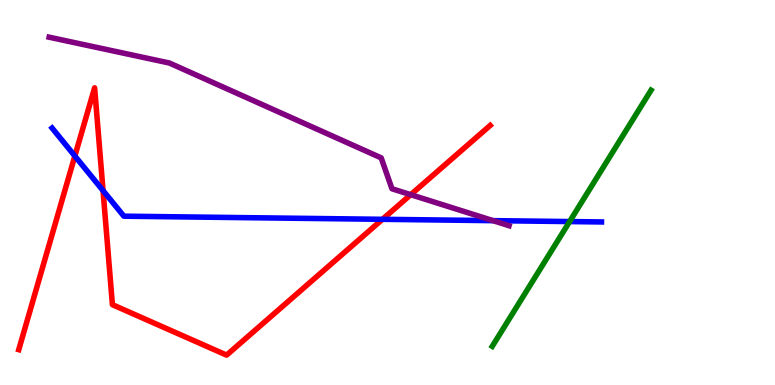[{'lines': ['blue', 'red'], 'intersections': [{'x': 0.966, 'y': 5.95}, {'x': 1.33, 'y': 5.05}, {'x': 4.93, 'y': 4.3}]}, {'lines': ['green', 'red'], 'intersections': []}, {'lines': ['purple', 'red'], 'intersections': [{'x': 5.3, 'y': 4.94}]}, {'lines': ['blue', 'green'], 'intersections': [{'x': 7.35, 'y': 4.25}]}, {'lines': ['blue', 'purple'], 'intersections': [{'x': 6.36, 'y': 4.27}]}, {'lines': ['green', 'purple'], 'intersections': []}]